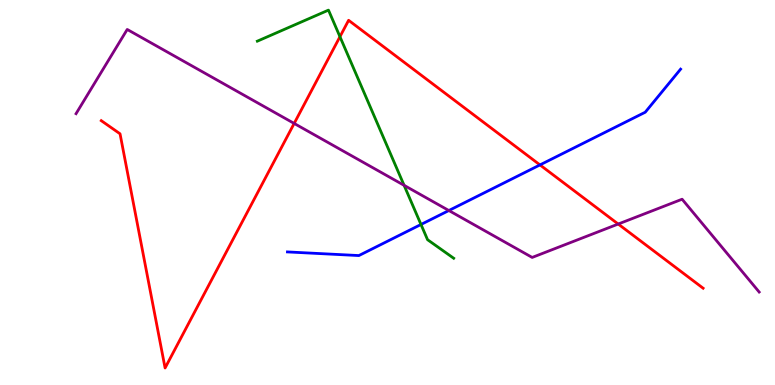[{'lines': ['blue', 'red'], 'intersections': [{'x': 6.97, 'y': 5.72}]}, {'lines': ['green', 'red'], 'intersections': [{'x': 4.39, 'y': 9.05}]}, {'lines': ['purple', 'red'], 'intersections': [{'x': 3.8, 'y': 6.79}, {'x': 7.98, 'y': 4.18}]}, {'lines': ['blue', 'green'], 'intersections': [{'x': 5.43, 'y': 4.17}]}, {'lines': ['blue', 'purple'], 'intersections': [{'x': 5.79, 'y': 4.53}]}, {'lines': ['green', 'purple'], 'intersections': [{'x': 5.21, 'y': 5.19}]}]